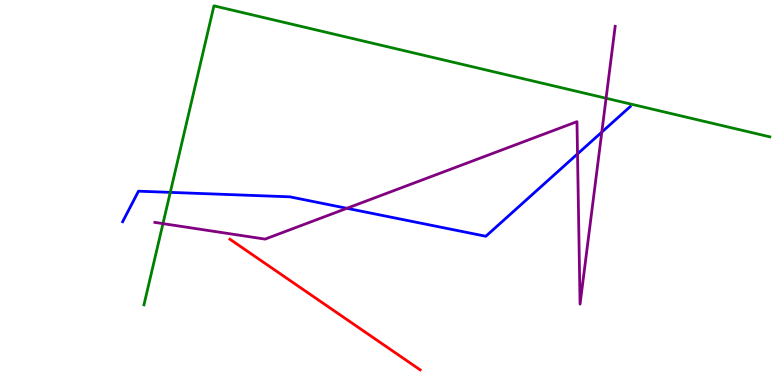[{'lines': ['blue', 'red'], 'intersections': []}, {'lines': ['green', 'red'], 'intersections': []}, {'lines': ['purple', 'red'], 'intersections': []}, {'lines': ['blue', 'green'], 'intersections': [{'x': 2.2, 'y': 5.0}]}, {'lines': ['blue', 'purple'], 'intersections': [{'x': 4.48, 'y': 4.59}, {'x': 7.45, 'y': 6.0}, {'x': 7.77, 'y': 6.57}]}, {'lines': ['green', 'purple'], 'intersections': [{'x': 2.1, 'y': 4.19}, {'x': 7.82, 'y': 7.45}]}]